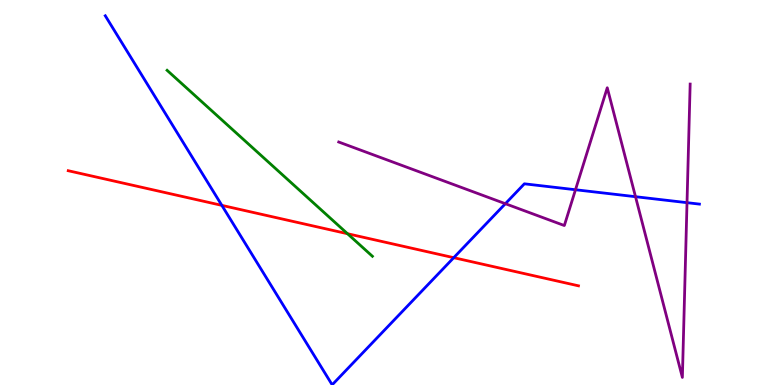[{'lines': ['blue', 'red'], 'intersections': [{'x': 2.86, 'y': 4.67}, {'x': 5.85, 'y': 3.31}]}, {'lines': ['green', 'red'], 'intersections': [{'x': 4.48, 'y': 3.93}]}, {'lines': ['purple', 'red'], 'intersections': []}, {'lines': ['blue', 'green'], 'intersections': []}, {'lines': ['blue', 'purple'], 'intersections': [{'x': 6.52, 'y': 4.71}, {'x': 7.43, 'y': 5.07}, {'x': 8.2, 'y': 4.89}, {'x': 8.86, 'y': 4.74}]}, {'lines': ['green', 'purple'], 'intersections': []}]